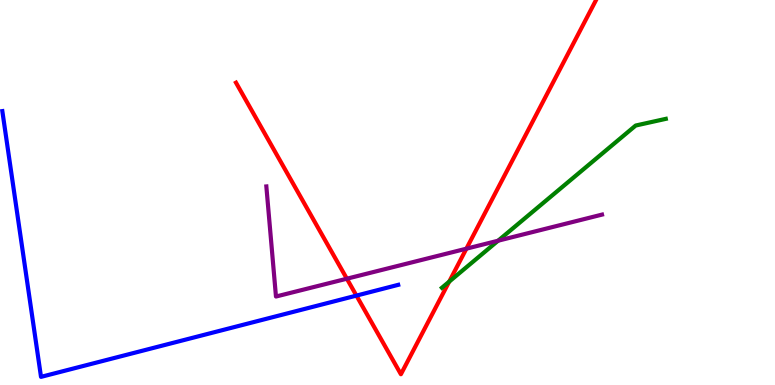[{'lines': ['blue', 'red'], 'intersections': [{'x': 4.6, 'y': 2.32}]}, {'lines': ['green', 'red'], 'intersections': [{'x': 5.8, 'y': 2.68}]}, {'lines': ['purple', 'red'], 'intersections': [{'x': 4.48, 'y': 2.76}, {'x': 6.02, 'y': 3.54}]}, {'lines': ['blue', 'green'], 'intersections': []}, {'lines': ['blue', 'purple'], 'intersections': []}, {'lines': ['green', 'purple'], 'intersections': [{'x': 6.43, 'y': 3.75}]}]